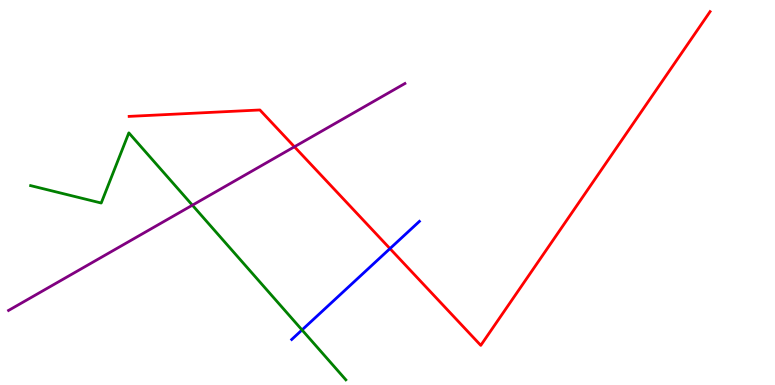[{'lines': ['blue', 'red'], 'intersections': [{'x': 5.03, 'y': 3.54}]}, {'lines': ['green', 'red'], 'intersections': []}, {'lines': ['purple', 'red'], 'intersections': [{'x': 3.8, 'y': 6.19}]}, {'lines': ['blue', 'green'], 'intersections': [{'x': 3.9, 'y': 1.43}]}, {'lines': ['blue', 'purple'], 'intersections': []}, {'lines': ['green', 'purple'], 'intersections': [{'x': 2.48, 'y': 4.67}]}]